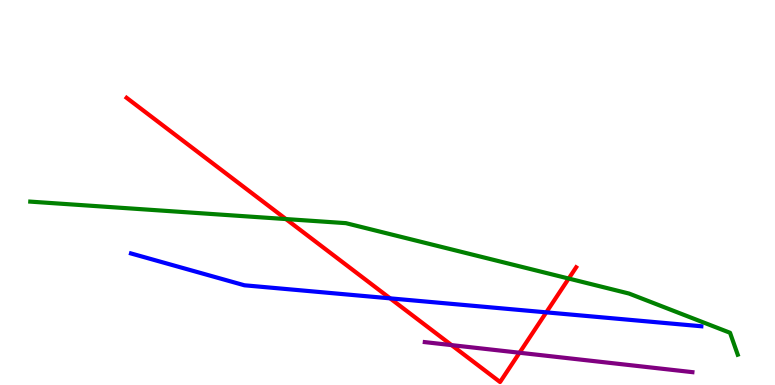[{'lines': ['blue', 'red'], 'intersections': [{'x': 5.03, 'y': 2.25}, {'x': 7.05, 'y': 1.89}]}, {'lines': ['green', 'red'], 'intersections': [{'x': 3.69, 'y': 4.31}, {'x': 7.34, 'y': 2.77}]}, {'lines': ['purple', 'red'], 'intersections': [{'x': 5.83, 'y': 1.04}, {'x': 6.7, 'y': 0.838}]}, {'lines': ['blue', 'green'], 'intersections': []}, {'lines': ['blue', 'purple'], 'intersections': []}, {'lines': ['green', 'purple'], 'intersections': []}]